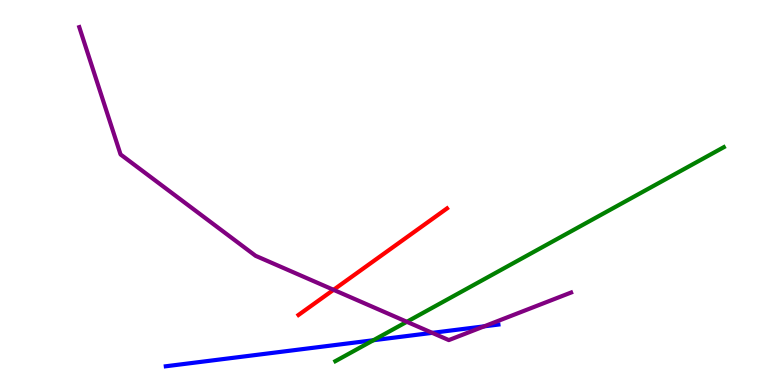[{'lines': ['blue', 'red'], 'intersections': []}, {'lines': ['green', 'red'], 'intersections': []}, {'lines': ['purple', 'red'], 'intersections': [{'x': 4.3, 'y': 2.47}]}, {'lines': ['blue', 'green'], 'intersections': [{'x': 4.82, 'y': 1.16}]}, {'lines': ['blue', 'purple'], 'intersections': [{'x': 5.58, 'y': 1.35}, {'x': 6.25, 'y': 1.52}]}, {'lines': ['green', 'purple'], 'intersections': [{'x': 5.25, 'y': 1.64}]}]